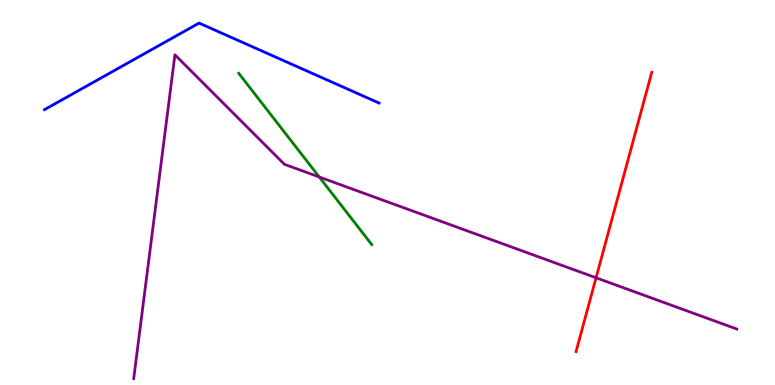[{'lines': ['blue', 'red'], 'intersections': []}, {'lines': ['green', 'red'], 'intersections': []}, {'lines': ['purple', 'red'], 'intersections': [{'x': 7.69, 'y': 2.78}]}, {'lines': ['blue', 'green'], 'intersections': []}, {'lines': ['blue', 'purple'], 'intersections': []}, {'lines': ['green', 'purple'], 'intersections': [{'x': 4.12, 'y': 5.4}]}]